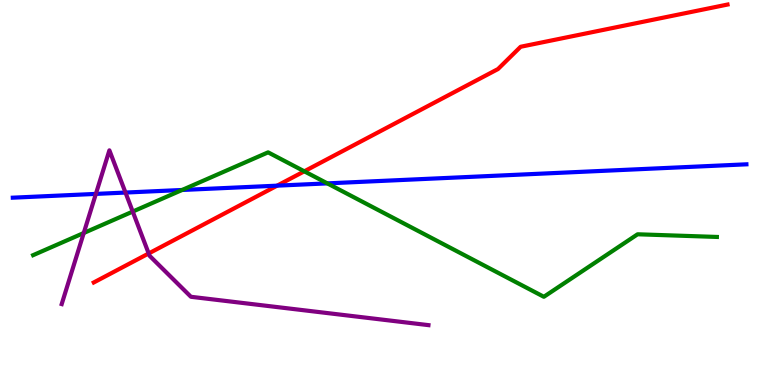[{'lines': ['blue', 'red'], 'intersections': [{'x': 3.58, 'y': 5.18}]}, {'lines': ['green', 'red'], 'intersections': [{'x': 3.93, 'y': 5.55}]}, {'lines': ['purple', 'red'], 'intersections': [{'x': 1.92, 'y': 3.42}]}, {'lines': ['blue', 'green'], 'intersections': [{'x': 2.35, 'y': 5.07}, {'x': 4.22, 'y': 5.24}]}, {'lines': ['blue', 'purple'], 'intersections': [{'x': 1.24, 'y': 4.96}, {'x': 1.62, 'y': 5.0}]}, {'lines': ['green', 'purple'], 'intersections': [{'x': 1.08, 'y': 3.95}, {'x': 1.71, 'y': 4.5}]}]